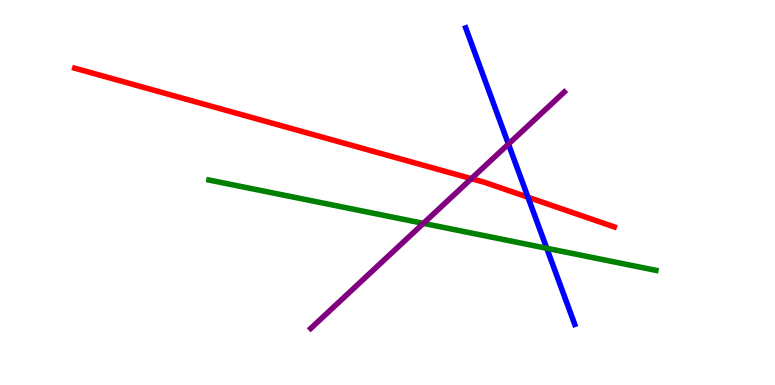[{'lines': ['blue', 'red'], 'intersections': [{'x': 6.81, 'y': 4.88}]}, {'lines': ['green', 'red'], 'intersections': []}, {'lines': ['purple', 'red'], 'intersections': [{'x': 6.08, 'y': 5.36}]}, {'lines': ['blue', 'green'], 'intersections': [{'x': 7.05, 'y': 3.55}]}, {'lines': ['blue', 'purple'], 'intersections': [{'x': 6.56, 'y': 6.26}]}, {'lines': ['green', 'purple'], 'intersections': [{'x': 5.46, 'y': 4.2}]}]